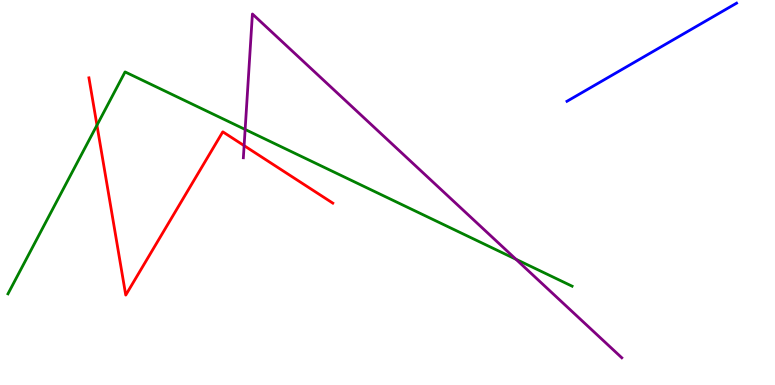[{'lines': ['blue', 'red'], 'intersections': []}, {'lines': ['green', 'red'], 'intersections': [{'x': 1.25, 'y': 6.75}]}, {'lines': ['purple', 'red'], 'intersections': [{'x': 3.15, 'y': 6.22}]}, {'lines': ['blue', 'green'], 'intersections': []}, {'lines': ['blue', 'purple'], 'intersections': []}, {'lines': ['green', 'purple'], 'intersections': [{'x': 3.16, 'y': 6.64}, {'x': 6.66, 'y': 3.27}]}]